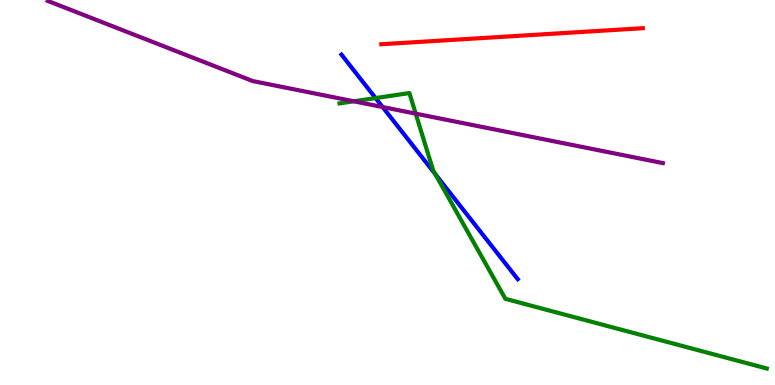[{'lines': ['blue', 'red'], 'intersections': []}, {'lines': ['green', 'red'], 'intersections': []}, {'lines': ['purple', 'red'], 'intersections': []}, {'lines': ['blue', 'green'], 'intersections': [{'x': 4.85, 'y': 7.45}, {'x': 5.62, 'y': 5.48}]}, {'lines': ['blue', 'purple'], 'intersections': [{'x': 4.94, 'y': 7.22}]}, {'lines': ['green', 'purple'], 'intersections': [{'x': 4.57, 'y': 7.37}, {'x': 5.36, 'y': 7.05}]}]